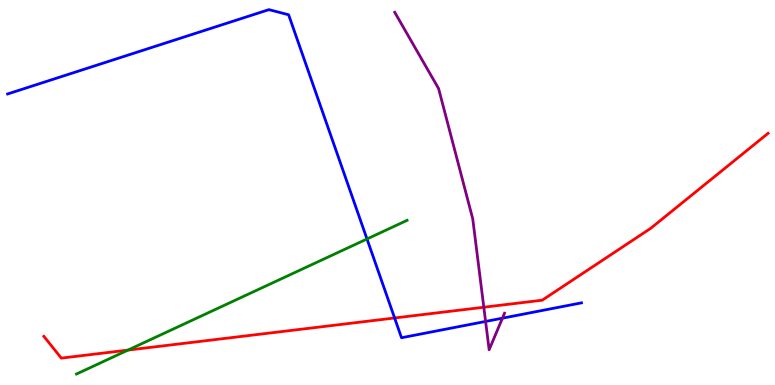[{'lines': ['blue', 'red'], 'intersections': [{'x': 5.09, 'y': 1.74}]}, {'lines': ['green', 'red'], 'intersections': [{'x': 1.65, 'y': 0.907}]}, {'lines': ['purple', 'red'], 'intersections': [{'x': 6.24, 'y': 2.02}]}, {'lines': ['blue', 'green'], 'intersections': [{'x': 4.74, 'y': 3.79}]}, {'lines': ['blue', 'purple'], 'intersections': [{'x': 6.27, 'y': 1.65}, {'x': 6.48, 'y': 1.74}]}, {'lines': ['green', 'purple'], 'intersections': []}]